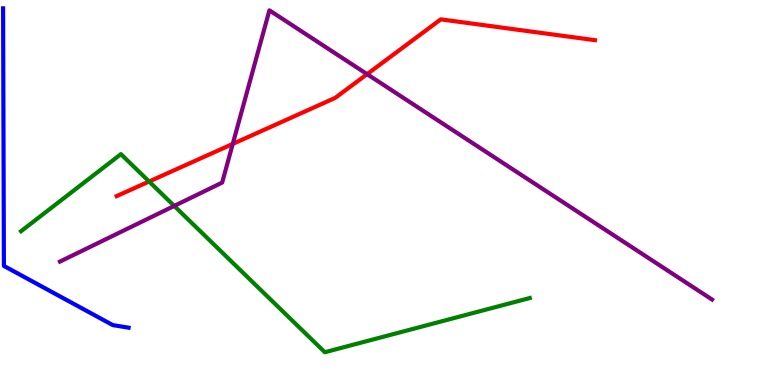[{'lines': ['blue', 'red'], 'intersections': []}, {'lines': ['green', 'red'], 'intersections': [{'x': 1.92, 'y': 5.29}]}, {'lines': ['purple', 'red'], 'intersections': [{'x': 3.0, 'y': 6.26}, {'x': 4.74, 'y': 8.07}]}, {'lines': ['blue', 'green'], 'intersections': []}, {'lines': ['blue', 'purple'], 'intersections': []}, {'lines': ['green', 'purple'], 'intersections': [{'x': 2.25, 'y': 4.65}]}]